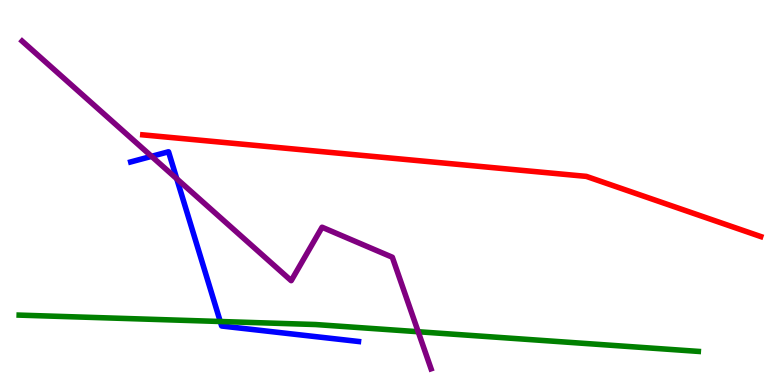[{'lines': ['blue', 'red'], 'intersections': []}, {'lines': ['green', 'red'], 'intersections': []}, {'lines': ['purple', 'red'], 'intersections': []}, {'lines': ['blue', 'green'], 'intersections': [{'x': 2.84, 'y': 1.65}]}, {'lines': ['blue', 'purple'], 'intersections': [{'x': 1.96, 'y': 5.94}, {'x': 2.28, 'y': 5.36}]}, {'lines': ['green', 'purple'], 'intersections': [{'x': 5.4, 'y': 1.38}]}]